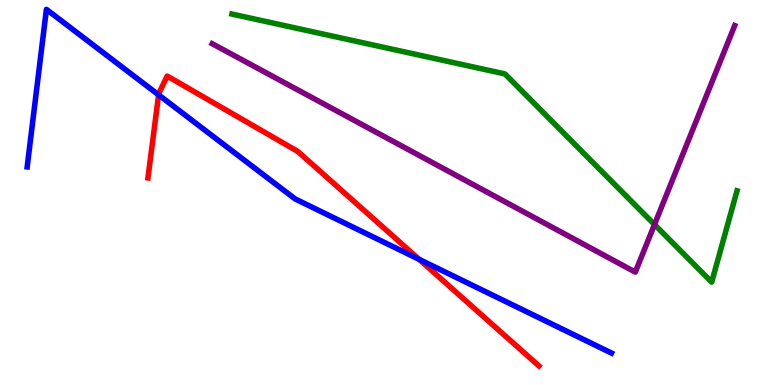[{'lines': ['blue', 'red'], 'intersections': [{'x': 2.05, 'y': 7.54}, {'x': 5.41, 'y': 3.26}]}, {'lines': ['green', 'red'], 'intersections': []}, {'lines': ['purple', 'red'], 'intersections': []}, {'lines': ['blue', 'green'], 'intersections': []}, {'lines': ['blue', 'purple'], 'intersections': []}, {'lines': ['green', 'purple'], 'intersections': [{'x': 8.45, 'y': 4.17}]}]